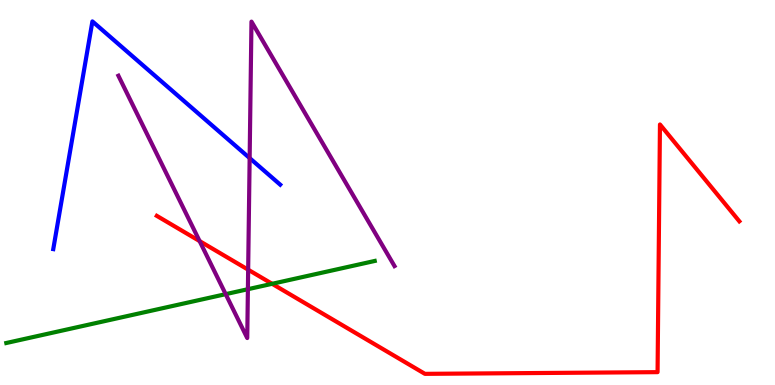[{'lines': ['blue', 'red'], 'intersections': []}, {'lines': ['green', 'red'], 'intersections': [{'x': 3.51, 'y': 2.63}]}, {'lines': ['purple', 'red'], 'intersections': [{'x': 2.58, 'y': 3.74}, {'x': 3.2, 'y': 3.0}]}, {'lines': ['blue', 'green'], 'intersections': []}, {'lines': ['blue', 'purple'], 'intersections': [{'x': 3.22, 'y': 5.89}]}, {'lines': ['green', 'purple'], 'intersections': [{'x': 2.91, 'y': 2.36}, {'x': 3.2, 'y': 2.49}]}]